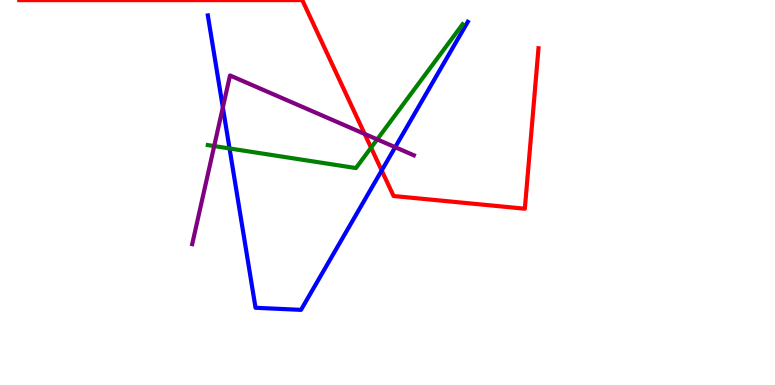[{'lines': ['blue', 'red'], 'intersections': [{'x': 4.93, 'y': 5.57}]}, {'lines': ['green', 'red'], 'intersections': [{'x': 4.79, 'y': 6.16}]}, {'lines': ['purple', 'red'], 'intersections': [{'x': 4.71, 'y': 6.52}]}, {'lines': ['blue', 'green'], 'intersections': [{'x': 2.96, 'y': 6.14}]}, {'lines': ['blue', 'purple'], 'intersections': [{'x': 2.88, 'y': 7.21}, {'x': 5.1, 'y': 6.18}]}, {'lines': ['green', 'purple'], 'intersections': [{'x': 2.76, 'y': 6.21}, {'x': 4.87, 'y': 6.38}]}]